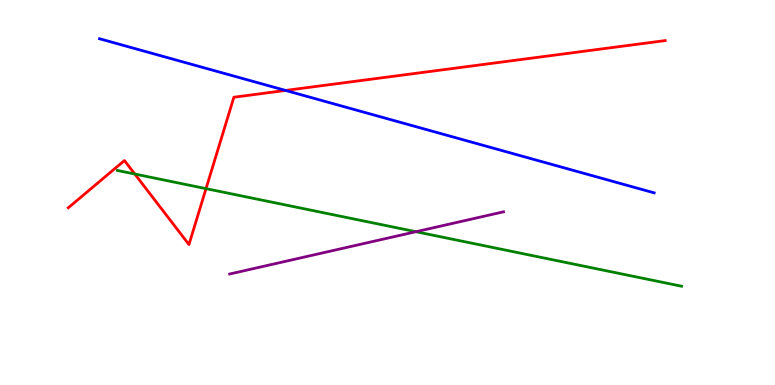[{'lines': ['blue', 'red'], 'intersections': [{'x': 3.68, 'y': 7.65}]}, {'lines': ['green', 'red'], 'intersections': [{'x': 1.74, 'y': 5.48}, {'x': 2.66, 'y': 5.1}]}, {'lines': ['purple', 'red'], 'intersections': []}, {'lines': ['blue', 'green'], 'intersections': []}, {'lines': ['blue', 'purple'], 'intersections': []}, {'lines': ['green', 'purple'], 'intersections': [{'x': 5.37, 'y': 3.98}]}]